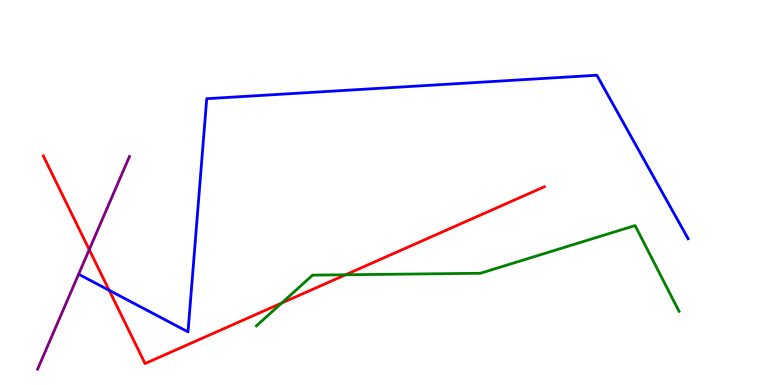[{'lines': ['blue', 'red'], 'intersections': [{'x': 1.41, 'y': 2.46}]}, {'lines': ['green', 'red'], 'intersections': [{'x': 3.63, 'y': 2.13}, {'x': 4.46, 'y': 2.86}]}, {'lines': ['purple', 'red'], 'intersections': [{'x': 1.15, 'y': 3.52}]}, {'lines': ['blue', 'green'], 'intersections': []}, {'lines': ['blue', 'purple'], 'intersections': []}, {'lines': ['green', 'purple'], 'intersections': []}]